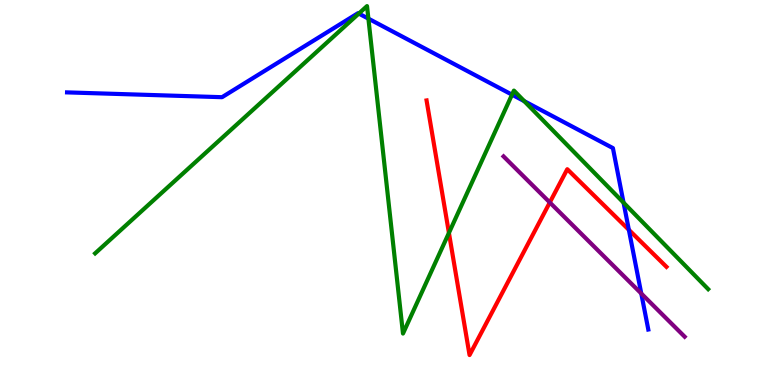[{'lines': ['blue', 'red'], 'intersections': [{'x': 8.11, 'y': 4.03}]}, {'lines': ['green', 'red'], 'intersections': [{'x': 5.79, 'y': 3.95}]}, {'lines': ['purple', 'red'], 'intersections': [{'x': 7.09, 'y': 4.74}]}, {'lines': ['blue', 'green'], 'intersections': [{'x': 4.63, 'y': 9.65}, {'x': 4.75, 'y': 9.52}, {'x': 6.61, 'y': 7.54}, {'x': 6.76, 'y': 7.37}, {'x': 8.05, 'y': 4.74}]}, {'lines': ['blue', 'purple'], 'intersections': [{'x': 8.27, 'y': 2.38}]}, {'lines': ['green', 'purple'], 'intersections': []}]